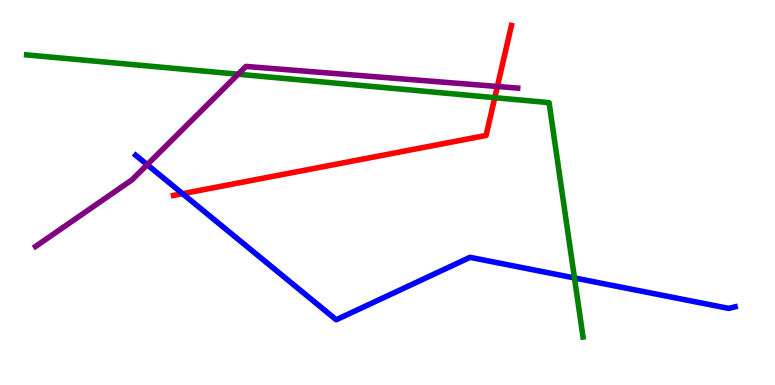[{'lines': ['blue', 'red'], 'intersections': [{'x': 2.36, 'y': 4.97}]}, {'lines': ['green', 'red'], 'intersections': [{'x': 6.38, 'y': 7.46}]}, {'lines': ['purple', 'red'], 'intersections': [{'x': 6.42, 'y': 7.75}]}, {'lines': ['blue', 'green'], 'intersections': [{'x': 7.41, 'y': 2.78}]}, {'lines': ['blue', 'purple'], 'intersections': [{'x': 1.9, 'y': 5.72}]}, {'lines': ['green', 'purple'], 'intersections': [{'x': 3.07, 'y': 8.07}]}]